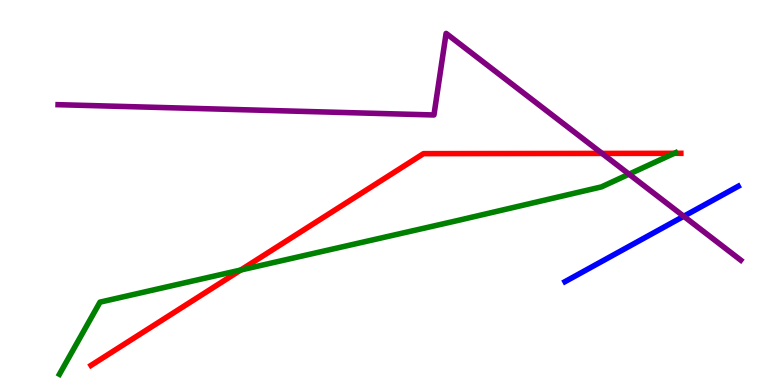[{'lines': ['blue', 'red'], 'intersections': []}, {'lines': ['green', 'red'], 'intersections': [{'x': 3.11, 'y': 2.99}, {'x': 8.7, 'y': 6.02}]}, {'lines': ['purple', 'red'], 'intersections': [{'x': 7.77, 'y': 6.02}]}, {'lines': ['blue', 'green'], 'intersections': []}, {'lines': ['blue', 'purple'], 'intersections': [{'x': 8.82, 'y': 4.38}]}, {'lines': ['green', 'purple'], 'intersections': [{'x': 8.12, 'y': 5.48}]}]